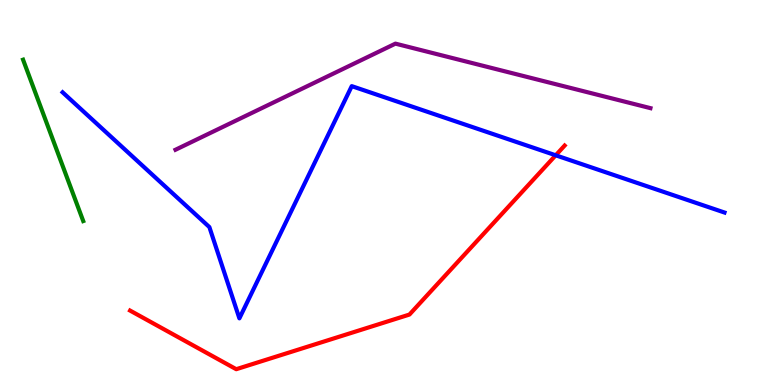[{'lines': ['blue', 'red'], 'intersections': [{'x': 7.17, 'y': 5.97}]}, {'lines': ['green', 'red'], 'intersections': []}, {'lines': ['purple', 'red'], 'intersections': []}, {'lines': ['blue', 'green'], 'intersections': []}, {'lines': ['blue', 'purple'], 'intersections': []}, {'lines': ['green', 'purple'], 'intersections': []}]